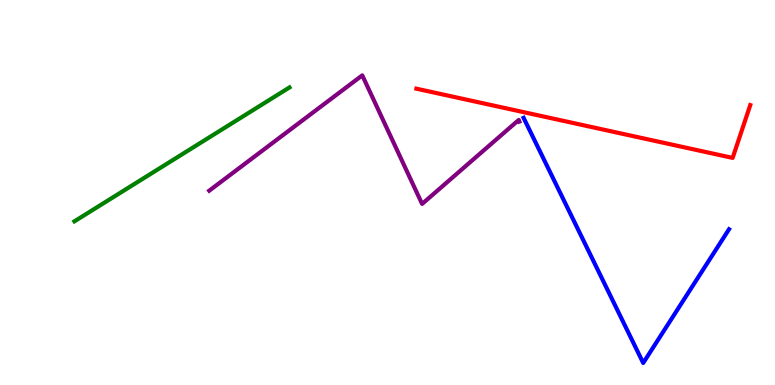[{'lines': ['blue', 'red'], 'intersections': []}, {'lines': ['green', 'red'], 'intersections': []}, {'lines': ['purple', 'red'], 'intersections': []}, {'lines': ['blue', 'green'], 'intersections': []}, {'lines': ['blue', 'purple'], 'intersections': []}, {'lines': ['green', 'purple'], 'intersections': []}]